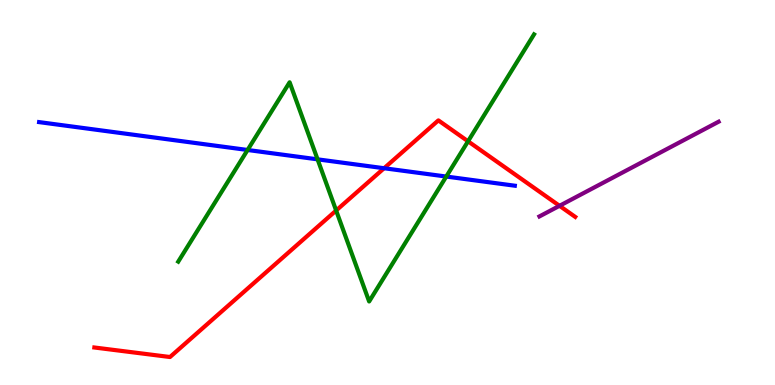[{'lines': ['blue', 'red'], 'intersections': [{'x': 4.96, 'y': 5.63}]}, {'lines': ['green', 'red'], 'intersections': [{'x': 4.34, 'y': 4.53}, {'x': 6.04, 'y': 6.33}]}, {'lines': ['purple', 'red'], 'intersections': [{'x': 7.22, 'y': 4.65}]}, {'lines': ['blue', 'green'], 'intersections': [{'x': 3.19, 'y': 6.1}, {'x': 4.1, 'y': 5.86}, {'x': 5.76, 'y': 5.41}]}, {'lines': ['blue', 'purple'], 'intersections': []}, {'lines': ['green', 'purple'], 'intersections': []}]